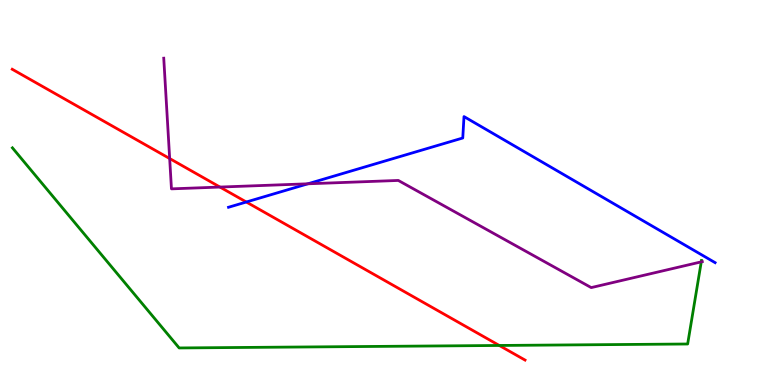[{'lines': ['blue', 'red'], 'intersections': [{'x': 3.18, 'y': 4.75}]}, {'lines': ['green', 'red'], 'intersections': [{'x': 6.44, 'y': 1.03}]}, {'lines': ['purple', 'red'], 'intersections': [{'x': 2.19, 'y': 5.88}, {'x': 2.84, 'y': 5.14}]}, {'lines': ['blue', 'green'], 'intersections': []}, {'lines': ['blue', 'purple'], 'intersections': [{'x': 3.97, 'y': 5.23}]}, {'lines': ['green', 'purple'], 'intersections': [{'x': 9.05, 'y': 3.2}]}]